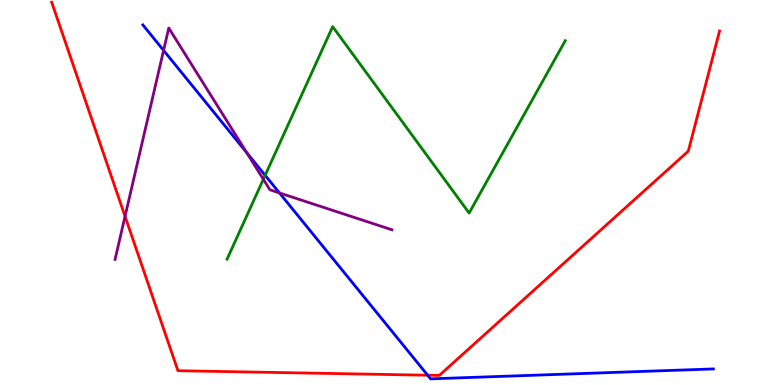[{'lines': ['blue', 'red'], 'intersections': [{'x': 5.52, 'y': 0.254}]}, {'lines': ['green', 'red'], 'intersections': []}, {'lines': ['purple', 'red'], 'intersections': [{'x': 1.61, 'y': 4.38}]}, {'lines': ['blue', 'green'], 'intersections': [{'x': 3.42, 'y': 5.45}]}, {'lines': ['blue', 'purple'], 'intersections': [{'x': 2.11, 'y': 8.69}, {'x': 3.18, 'y': 6.04}, {'x': 3.61, 'y': 4.99}]}, {'lines': ['green', 'purple'], 'intersections': [{'x': 3.4, 'y': 5.34}]}]